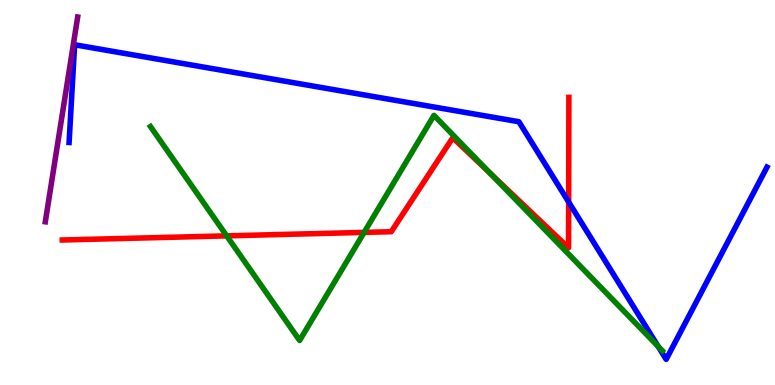[{'lines': ['blue', 'red'], 'intersections': [{'x': 7.34, 'y': 4.75}]}, {'lines': ['green', 'red'], 'intersections': [{'x': 2.92, 'y': 3.87}, {'x': 4.7, 'y': 3.96}, {'x': 6.32, 'y': 5.5}]}, {'lines': ['purple', 'red'], 'intersections': []}, {'lines': ['blue', 'green'], 'intersections': [{'x': 8.49, 'y': 1.0}]}, {'lines': ['blue', 'purple'], 'intersections': []}, {'lines': ['green', 'purple'], 'intersections': []}]